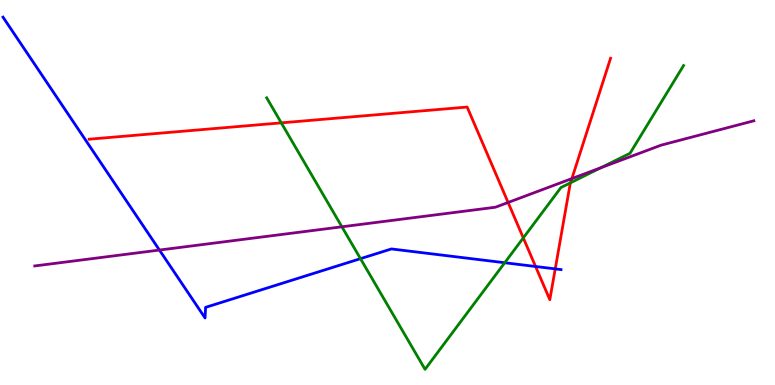[{'lines': ['blue', 'red'], 'intersections': [{'x': 6.91, 'y': 3.08}, {'x': 7.16, 'y': 3.02}]}, {'lines': ['green', 'red'], 'intersections': [{'x': 3.63, 'y': 6.81}, {'x': 6.75, 'y': 3.82}, {'x': 7.36, 'y': 5.25}]}, {'lines': ['purple', 'red'], 'intersections': [{'x': 6.56, 'y': 4.74}, {'x': 7.38, 'y': 5.36}]}, {'lines': ['blue', 'green'], 'intersections': [{'x': 4.65, 'y': 3.28}, {'x': 6.51, 'y': 3.18}]}, {'lines': ['blue', 'purple'], 'intersections': [{'x': 2.06, 'y': 3.51}]}, {'lines': ['green', 'purple'], 'intersections': [{'x': 4.41, 'y': 4.11}, {'x': 7.75, 'y': 5.64}]}]